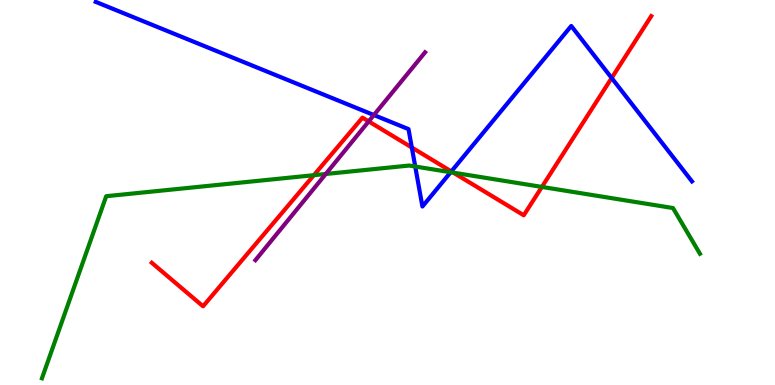[{'lines': ['blue', 'red'], 'intersections': [{'x': 5.31, 'y': 6.17}, {'x': 5.82, 'y': 5.55}, {'x': 7.89, 'y': 7.97}]}, {'lines': ['green', 'red'], 'intersections': [{'x': 4.05, 'y': 5.45}, {'x': 5.85, 'y': 5.52}, {'x': 6.99, 'y': 5.14}]}, {'lines': ['purple', 'red'], 'intersections': [{'x': 4.76, 'y': 6.85}]}, {'lines': ['blue', 'green'], 'intersections': [{'x': 5.36, 'y': 5.67}, {'x': 5.82, 'y': 5.53}]}, {'lines': ['blue', 'purple'], 'intersections': [{'x': 4.82, 'y': 7.01}]}, {'lines': ['green', 'purple'], 'intersections': [{'x': 4.2, 'y': 5.48}]}]